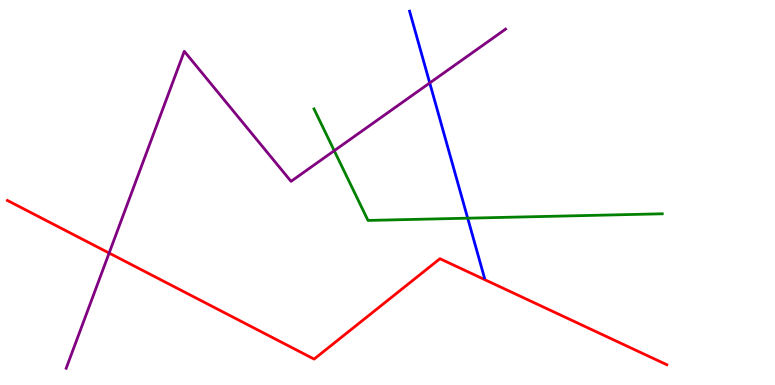[{'lines': ['blue', 'red'], 'intersections': []}, {'lines': ['green', 'red'], 'intersections': []}, {'lines': ['purple', 'red'], 'intersections': [{'x': 1.41, 'y': 3.43}]}, {'lines': ['blue', 'green'], 'intersections': [{'x': 6.03, 'y': 4.33}]}, {'lines': ['blue', 'purple'], 'intersections': [{'x': 5.54, 'y': 7.85}]}, {'lines': ['green', 'purple'], 'intersections': [{'x': 4.31, 'y': 6.09}]}]